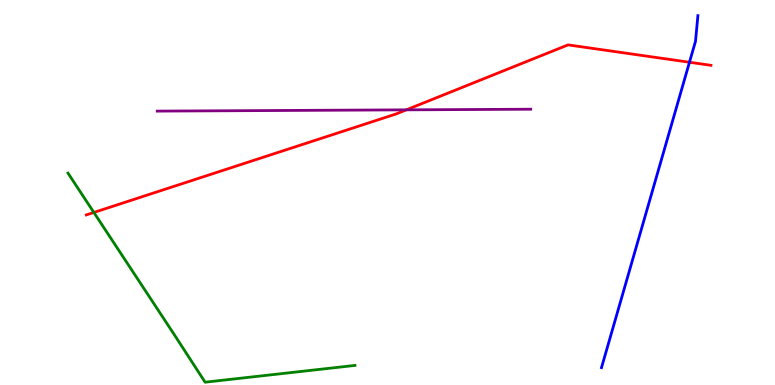[{'lines': ['blue', 'red'], 'intersections': [{'x': 8.9, 'y': 8.38}]}, {'lines': ['green', 'red'], 'intersections': [{'x': 1.21, 'y': 4.48}]}, {'lines': ['purple', 'red'], 'intersections': [{'x': 5.24, 'y': 7.15}]}, {'lines': ['blue', 'green'], 'intersections': []}, {'lines': ['blue', 'purple'], 'intersections': []}, {'lines': ['green', 'purple'], 'intersections': []}]